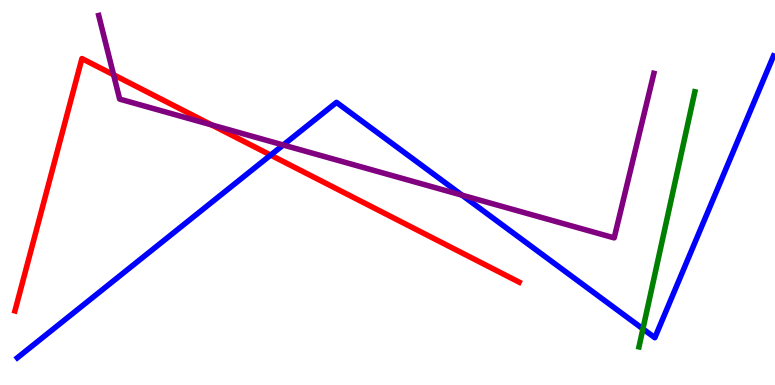[{'lines': ['blue', 'red'], 'intersections': [{'x': 3.49, 'y': 5.97}]}, {'lines': ['green', 'red'], 'intersections': []}, {'lines': ['purple', 'red'], 'intersections': [{'x': 1.47, 'y': 8.06}, {'x': 2.73, 'y': 6.76}]}, {'lines': ['blue', 'green'], 'intersections': [{'x': 8.3, 'y': 1.46}]}, {'lines': ['blue', 'purple'], 'intersections': [{'x': 3.65, 'y': 6.23}, {'x': 5.96, 'y': 4.93}]}, {'lines': ['green', 'purple'], 'intersections': []}]